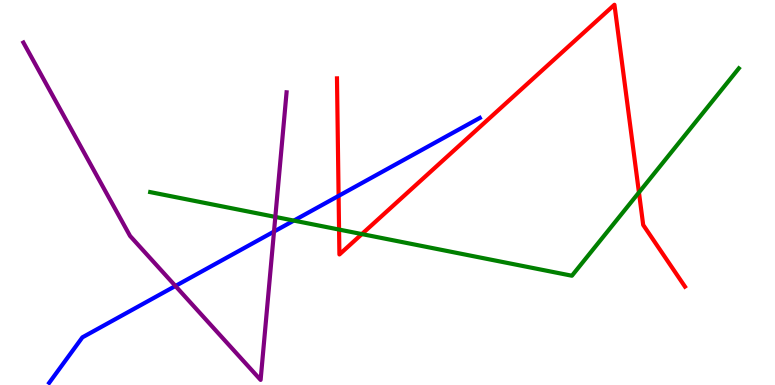[{'lines': ['blue', 'red'], 'intersections': [{'x': 4.37, 'y': 4.91}]}, {'lines': ['green', 'red'], 'intersections': [{'x': 4.38, 'y': 4.04}, {'x': 4.67, 'y': 3.92}, {'x': 8.24, 'y': 5.0}]}, {'lines': ['purple', 'red'], 'intersections': []}, {'lines': ['blue', 'green'], 'intersections': [{'x': 3.79, 'y': 4.27}]}, {'lines': ['blue', 'purple'], 'intersections': [{'x': 2.26, 'y': 2.57}, {'x': 3.54, 'y': 3.99}]}, {'lines': ['green', 'purple'], 'intersections': [{'x': 3.55, 'y': 4.37}]}]